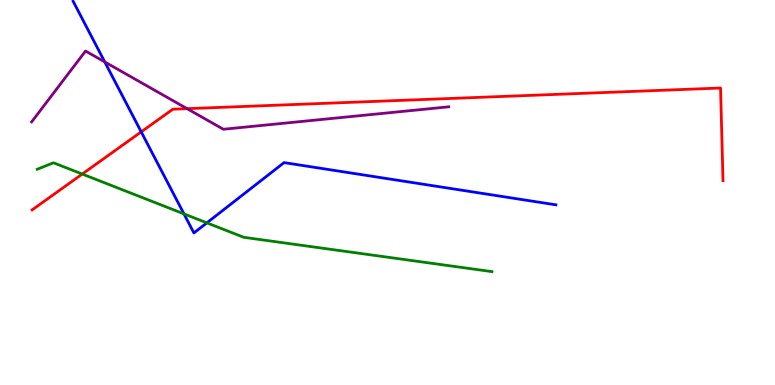[{'lines': ['blue', 'red'], 'intersections': [{'x': 1.82, 'y': 6.58}]}, {'lines': ['green', 'red'], 'intersections': [{'x': 1.06, 'y': 5.48}]}, {'lines': ['purple', 'red'], 'intersections': [{'x': 2.41, 'y': 7.18}]}, {'lines': ['blue', 'green'], 'intersections': [{'x': 2.37, 'y': 4.44}, {'x': 2.67, 'y': 4.21}]}, {'lines': ['blue', 'purple'], 'intersections': [{'x': 1.35, 'y': 8.39}]}, {'lines': ['green', 'purple'], 'intersections': []}]